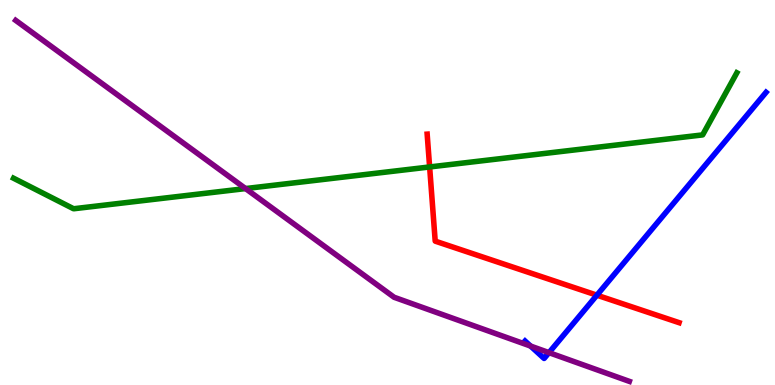[{'lines': ['blue', 'red'], 'intersections': [{'x': 7.7, 'y': 2.33}]}, {'lines': ['green', 'red'], 'intersections': [{'x': 5.54, 'y': 5.66}]}, {'lines': ['purple', 'red'], 'intersections': []}, {'lines': ['blue', 'green'], 'intersections': []}, {'lines': ['blue', 'purple'], 'intersections': [{'x': 6.85, 'y': 1.01}, {'x': 7.08, 'y': 0.841}]}, {'lines': ['green', 'purple'], 'intersections': [{'x': 3.17, 'y': 5.1}]}]